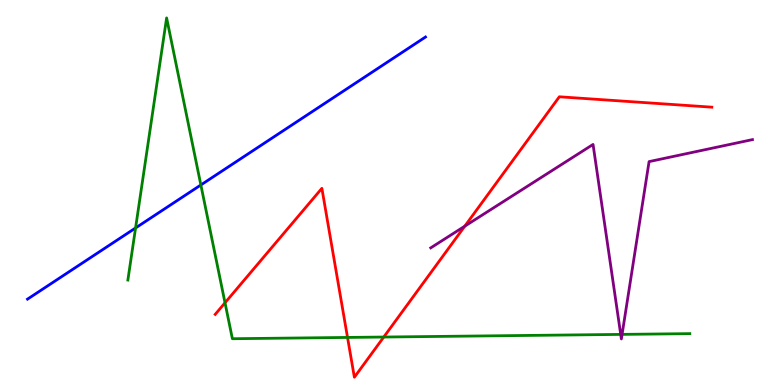[{'lines': ['blue', 'red'], 'intersections': []}, {'lines': ['green', 'red'], 'intersections': [{'x': 2.9, 'y': 2.14}, {'x': 4.48, 'y': 1.24}, {'x': 4.95, 'y': 1.25}]}, {'lines': ['purple', 'red'], 'intersections': [{'x': 6.0, 'y': 4.13}]}, {'lines': ['blue', 'green'], 'intersections': [{'x': 1.75, 'y': 4.08}, {'x': 2.59, 'y': 5.2}]}, {'lines': ['blue', 'purple'], 'intersections': []}, {'lines': ['green', 'purple'], 'intersections': [{'x': 8.01, 'y': 1.31}, {'x': 8.03, 'y': 1.31}]}]